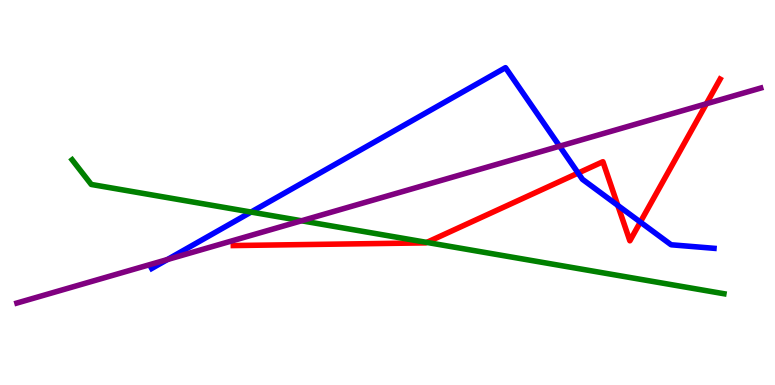[{'lines': ['blue', 'red'], 'intersections': [{'x': 7.46, 'y': 5.5}, {'x': 7.97, 'y': 4.66}, {'x': 8.26, 'y': 4.23}]}, {'lines': ['green', 'red'], 'intersections': [{'x': 5.51, 'y': 3.7}]}, {'lines': ['purple', 'red'], 'intersections': [{'x': 9.11, 'y': 7.3}]}, {'lines': ['blue', 'green'], 'intersections': [{'x': 3.24, 'y': 4.49}]}, {'lines': ['blue', 'purple'], 'intersections': [{'x': 2.16, 'y': 3.26}, {'x': 7.22, 'y': 6.2}]}, {'lines': ['green', 'purple'], 'intersections': [{'x': 3.89, 'y': 4.27}]}]